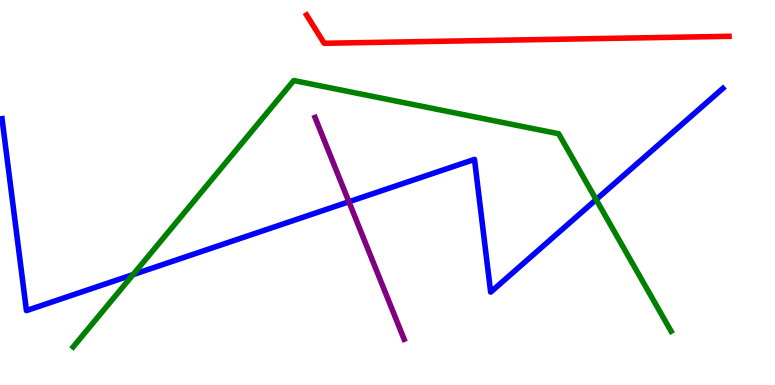[{'lines': ['blue', 'red'], 'intersections': []}, {'lines': ['green', 'red'], 'intersections': []}, {'lines': ['purple', 'red'], 'intersections': []}, {'lines': ['blue', 'green'], 'intersections': [{'x': 1.72, 'y': 2.87}, {'x': 7.69, 'y': 4.82}]}, {'lines': ['blue', 'purple'], 'intersections': [{'x': 4.5, 'y': 4.76}]}, {'lines': ['green', 'purple'], 'intersections': []}]